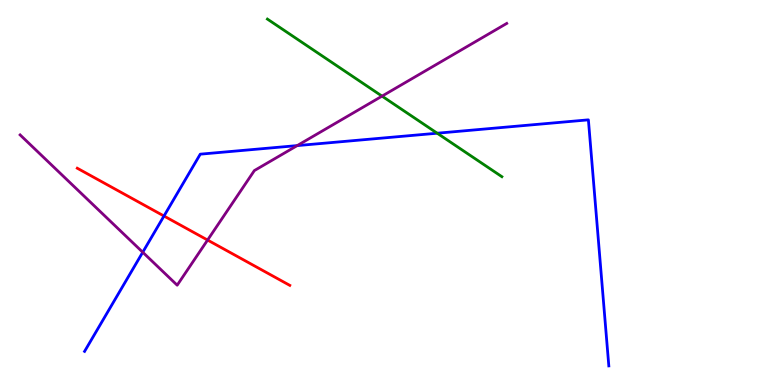[{'lines': ['blue', 'red'], 'intersections': [{'x': 2.12, 'y': 4.39}]}, {'lines': ['green', 'red'], 'intersections': []}, {'lines': ['purple', 'red'], 'intersections': [{'x': 2.68, 'y': 3.76}]}, {'lines': ['blue', 'green'], 'intersections': [{'x': 5.64, 'y': 6.54}]}, {'lines': ['blue', 'purple'], 'intersections': [{'x': 1.84, 'y': 3.45}, {'x': 3.83, 'y': 6.22}]}, {'lines': ['green', 'purple'], 'intersections': [{'x': 4.93, 'y': 7.5}]}]